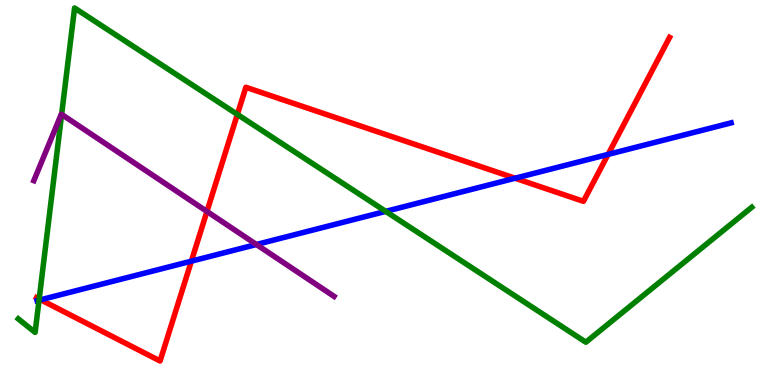[{'lines': ['blue', 'red'], 'intersections': [{'x': 0.525, 'y': 2.21}, {'x': 2.47, 'y': 3.22}, {'x': 6.65, 'y': 5.37}, {'x': 7.85, 'y': 5.99}]}, {'lines': ['green', 'red'], 'intersections': [{'x': 0.506, 'y': 2.23}, {'x': 3.06, 'y': 7.03}]}, {'lines': ['purple', 'red'], 'intersections': [{'x': 2.67, 'y': 4.51}]}, {'lines': ['blue', 'green'], 'intersections': [{'x': 0.504, 'y': 2.2}, {'x': 4.98, 'y': 4.51}]}, {'lines': ['blue', 'purple'], 'intersections': [{'x': 3.31, 'y': 3.65}]}, {'lines': ['green', 'purple'], 'intersections': [{'x': 0.795, 'y': 7.03}]}]